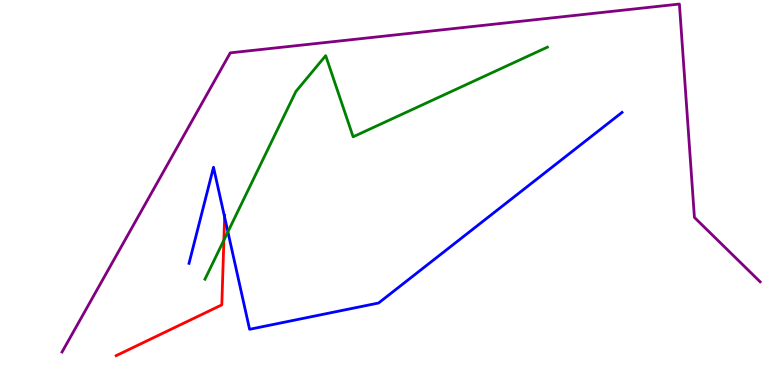[{'lines': ['blue', 'red'], 'intersections': [{'x': 2.9, 'y': 4.36}]}, {'lines': ['green', 'red'], 'intersections': [{'x': 2.89, 'y': 3.76}]}, {'lines': ['purple', 'red'], 'intersections': []}, {'lines': ['blue', 'green'], 'intersections': [{'x': 2.94, 'y': 3.98}]}, {'lines': ['blue', 'purple'], 'intersections': []}, {'lines': ['green', 'purple'], 'intersections': []}]